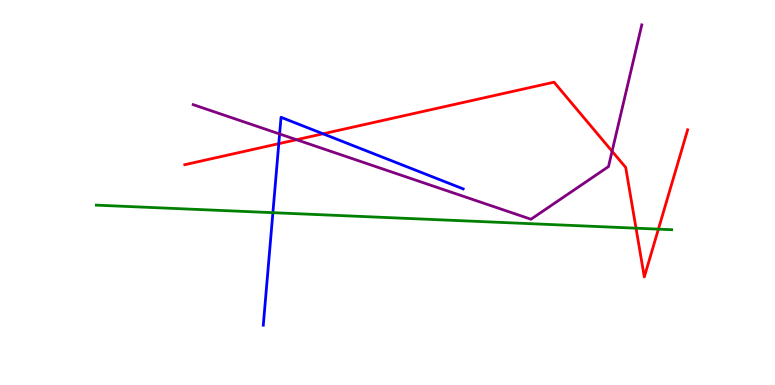[{'lines': ['blue', 'red'], 'intersections': [{'x': 3.6, 'y': 6.27}, {'x': 4.17, 'y': 6.52}]}, {'lines': ['green', 'red'], 'intersections': [{'x': 8.21, 'y': 4.07}, {'x': 8.5, 'y': 4.05}]}, {'lines': ['purple', 'red'], 'intersections': [{'x': 3.83, 'y': 6.37}, {'x': 7.9, 'y': 6.07}]}, {'lines': ['blue', 'green'], 'intersections': [{'x': 3.52, 'y': 4.48}]}, {'lines': ['blue', 'purple'], 'intersections': [{'x': 3.61, 'y': 6.52}]}, {'lines': ['green', 'purple'], 'intersections': []}]